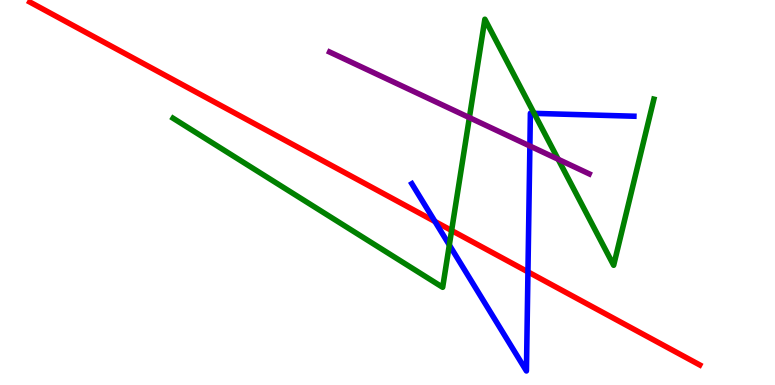[{'lines': ['blue', 'red'], 'intersections': [{'x': 5.61, 'y': 4.25}, {'x': 6.81, 'y': 2.94}]}, {'lines': ['green', 'red'], 'intersections': [{'x': 5.83, 'y': 4.01}]}, {'lines': ['purple', 'red'], 'intersections': []}, {'lines': ['blue', 'green'], 'intersections': [{'x': 5.8, 'y': 3.64}, {'x': 6.89, 'y': 7.06}]}, {'lines': ['blue', 'purple'], 'intersections': [{'x': 6.84, 'y': 6.21}]}, {'lines': ['green', 'purple'], 'intersections': [{'x': 6.06, 'y': 6.95}, {'x': 7.2, 'y': 5.86}]}]